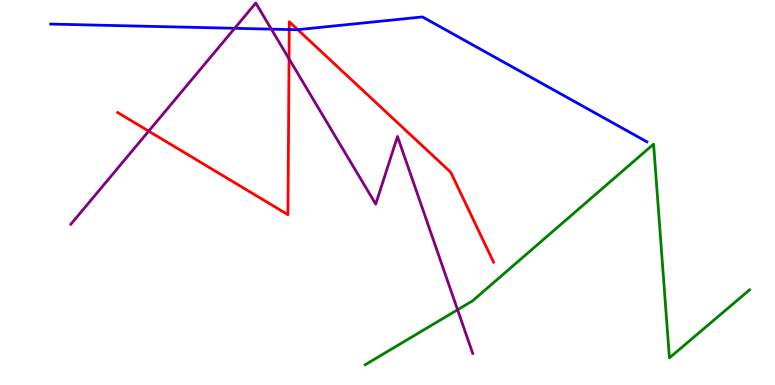[{'lines': ['blue', 'red'], 'intersections': [{'x': 3.73, 'y': 9.23}, {'x': 3.84, 'y': 9.23}]}, {'lines': ['green', 'red'], 'intersections': []}, {'lines': ['purple', 'red'], 'intersections': [{'x': 1.92, 'y': 6.59}, {'x': 3.73, 'y': 8.47}]}, {'lines': ['blue', 'green'], 'intersections': []}, {'lines': ['blue', 'purple'], 'intersections': [{'x': 3.03, 'y': 9.26}, {'x': 3.5, 'y': 9.24}]}, {'lines': ['green', 'purple'], 'intersections': [{'x': 5.9, 'y': 1.95}]}]